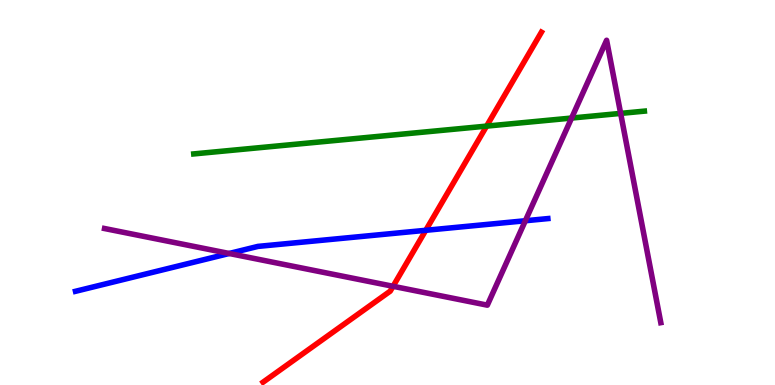[{'lines': ['blue', 'red'], 'intersections': [{'x': 5.49, 'y': 4.02}]}, {'lines': ['green', 'red'], 'intersections': [{'x': 6.28, 'y': 6.72}]}, {'lines': ['purple', 'red'], 'intersections': [{'x': 5.07, 'y': 2.56}]}, {'lines': ['blue', 'green'], 'intersections': []}, {'lines': ['blue', 'purple'], 'intersections': [{'x': 2.96, 'y': 3.42}, {'x': 6.78, 'y': 4.27}]}, {'lines': ['green', 'purple'], 'intersections': [{'x': 7.38, 'y': 6.93}, {'x': 8.01, 'y': 7.05}]}]